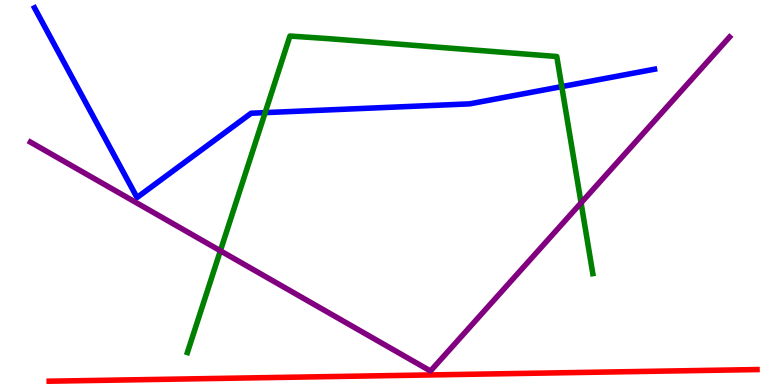[{'lines': ['blue', 'red'], 'intersections': []}, {'lines': ['green', 'red'], 'intersections': []}, {'lines': ['purple', 'red'], 'intersections': []}, {'lines': ['blue', 'green'], 'intersections': [{'x': 3.42, 'y': 7.07}, {'x': 7.25, 'y': 7.75}]}, {'lines': ['blue', 'purple'], 'intersections': []}, {'lines': ['green', 'purple'], 'intersections': [{'x': 2.84, 'y': 3.49}, {'x': 7.5, 'y': 4.73}]}]